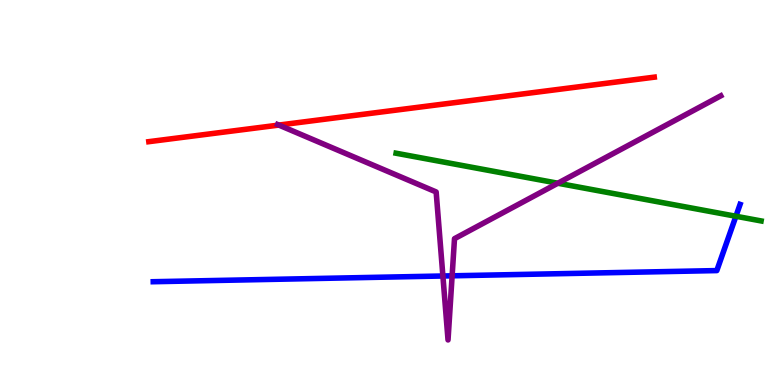[{'lines': ['blue', 'red'], 'intersections': []}, {'lines': ['green', 'red'], 'intersections': []}, {'lines': ['purple', 'red'], 'intersections': [{'x': 3.6, 'y': 6.75}]}, {'lines': ['blue', 'green'], 'intersections': [{'x': 9.5, 'y': 4.38}]}, {'lines': ['blue', 'purple'], 'intersections': [{'x': 5.71, 'y': 2.83}, {'x': 5.83, 'y': 2.84}]}, {'lines': ['green', 'purple'], 'intersections': [{'x': 7.2, 'y': 5.24}]}]